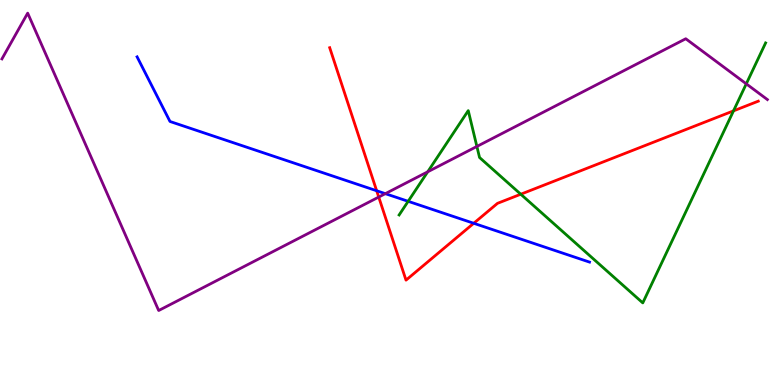[{'lines': ['blue', 'red'], 'intersections': [{'x': 4.86, 'y': 5.05}, {'x': 6.11, 'y': 4.2}]}, {'lines': ['green', 'red'], 'intersections': [{'x': 6.72, 'y': 4.96}, {'x': 9.46, 'y': 7.12}]}, {'lines': ['purple', 'red'], 'intersections': [{'x': 4.89, 'y': 4.88}]}, {'lines': ['blue', 'green'], 'intersections': [{'x': 5.27, 'y': 4.77}]}, {'lines': ['blue', 'purple'], 'intersections': [{'x': 4.97, 'y': 4.97}]}, {'lines': ['green', 'purple'], 'intersections': [{'x': 5.52, 'y': 5.54}, {'x': 6.15, 'y': 6.2}, {'x': 9.63, 'y': 7.82}]}]